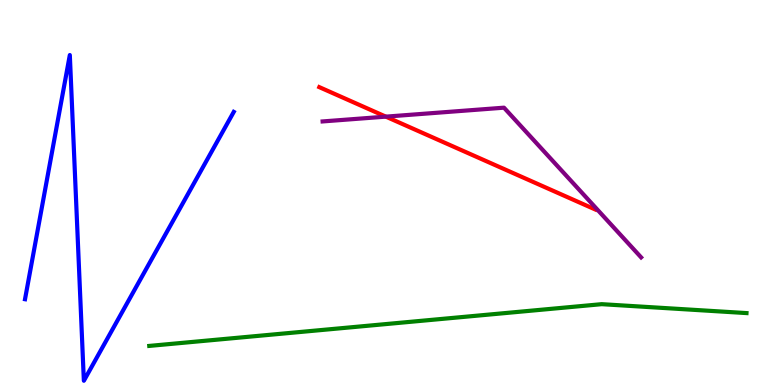[{'lines': ['blue', 'red'], 'intersections': []}, {'lines': ['green', 'red'], 'intersections': []}, {'lines': ['purple', 'red'], 'intersections': [{'x': 4.98, 'y': 6.97}]}, {'lines': ['blue', 'green'], 'intersections': []}, {'lines': ['blue', 'purple'], 'intersections': []}, {'lines': ['green', 'purple'], 'intersections': []}]